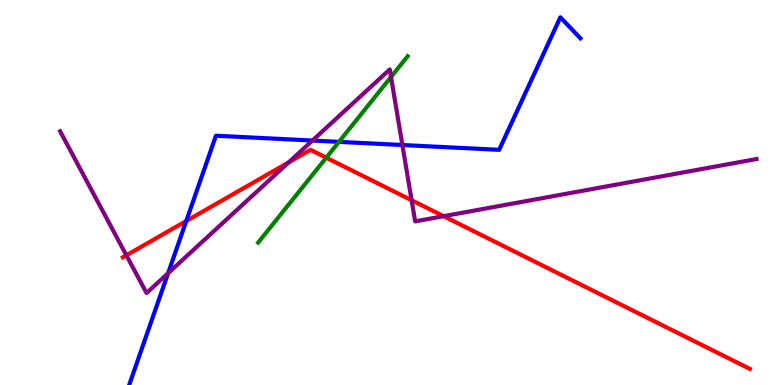[{'lines': ['blue', 'red'], 'intersections': [{'x': 2.4, 'y': 4.26}]}, {'lines': ['green', 'red'], 'intersections': [{'x': 4.21, 'y': 5.9}]}, {'lines': ['purple', 'red'], 'intersections': [{'x': 1.63, 'y': 3.37}, {'x': 3.73, 'y': 5.78}, {'x': 5.31, 'y': 4.8}, {'x': 5.72, 'y': 4.38}]}, {'lines': ['blue', 'green'], 'intersections': [{'x': 4.37, 'y': 6.32}]}, {'lines': ['blue', 'purple'], 'intersections': [{'x': 2.17, 'y': 2.9}, {'x': 4.03, 'y': 6.35}, {'x': 5.19, 'y': 6.23}]}, {'lines': ['green', 'purple'], 'intersections': [{'x': 5.05, 'y': 8.0}]}]